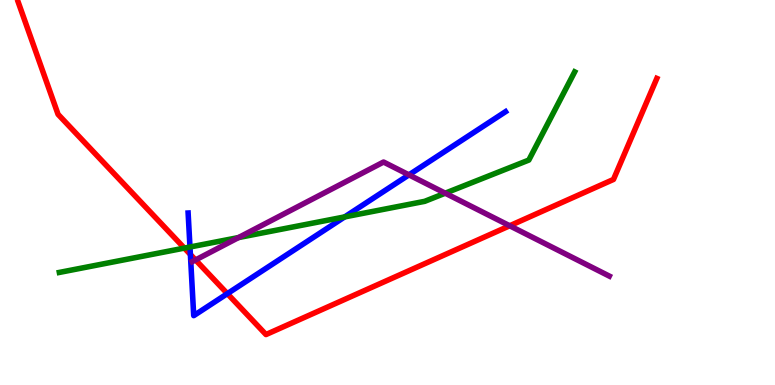[{'lines': ['blue', 'red'], 'intersections': [{'x': 2.46, 'y': 3.39}, {'x': 2.93, 'y': 2.37}]}, {'lines': ['green', 'red'], 'intersections': [{'x': 2.38, 'y': 3.56}]}, {'lines': ['purple', 'red'], 'intersections': [{'x': 2.52, 'y': 3.25}, {'x': 6.58, 'y': 4.14}]}, {'lines': ['blue', 'green'], 'intersections': [{'x': 2.45, 'y': 3.58}, {'x': 4.45, 'y': 4.37}]}, {'lines': ['blue', 'purple'], 'intersections': [{'x': 5.28, 'y': 5.46}]}, {'lines': ['green', 'purple'], 'intersections': [{'x': 3.08, 'y': 3.83}, {'x': 5.74, 'y': 4.98}]}]